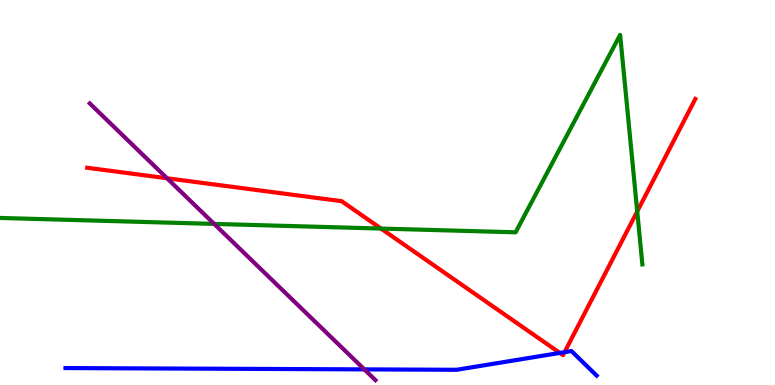[{'lines': ['blue', 'red'], 'intersections': [{'x': 7.22, 'y': 0.833}, {'x': 7.28, 'y': 0.853}]}, {'lines': ['green', 'red'], 'intersections': [{'x': 4.92, 'y': 4.06}, {'x': 8.22, 'y': 4.51}]}, {'lines': ['purple', 'red'], 'intersections': [{'x': 2.16, 'y': 5.37}]}, {'lines': ['blue', 'green'], 'intersections': []}, {'lines': ['blue', 'purple'], 'intersections': [{'x': 4.7, 'y': 0.406}]}, {'lines': ['green', 'purple'], 'intersections': [{'x': 2.76, 'y': 4.18}]}]